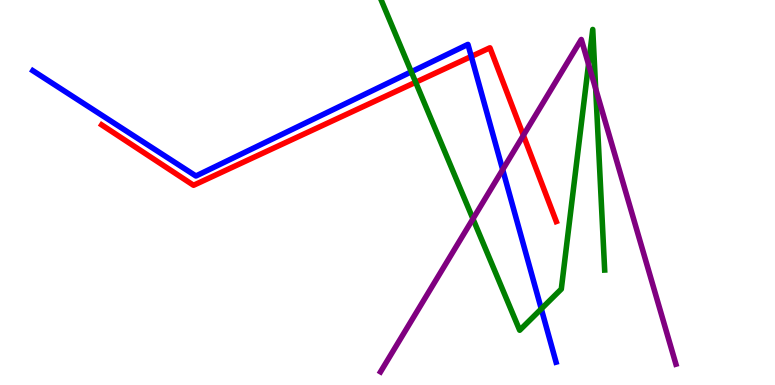[{'lines': ['blue', 'red'], 'intersections': [{'x': 6.08, 'y': 8.53}]}, {'lines': ['green', 'red'], 'intersections': [{'x': 5.36, 'y': 7.86}]}, {'lines': ['purple', 'red'], 'intersections': [{'x': 6.75, 'y': 6.48}]}, {'lines': ['blue', 'green'], 'intersections': [{'x': 5.31, 'y': 8.13}, {'x': 6.98, 'y': 1.98}]}, {'lines': ['blue', 'purple'], 'intersections': [{'x': 6.49, 'y': 5.59}]}, {'lines': ['green', 'purple'], 'intersections': [{'x': 6.1, 'y': 4.32}, {'x': 7.59, 'y': 8.33}, {'x': 7.69, 'y': 7.69}]}]